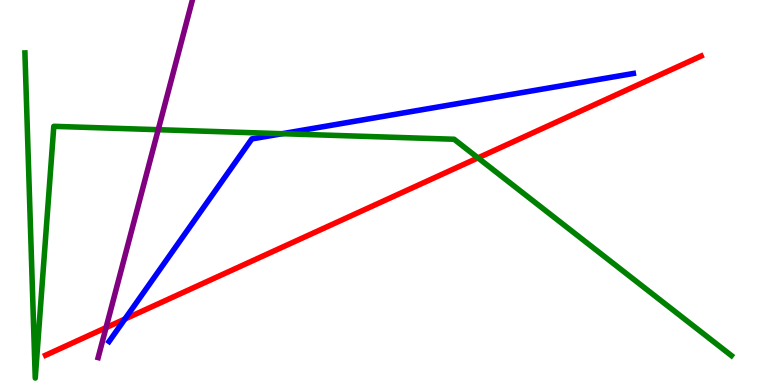[{'lines': ['blue', 'red'], 'intersections': [{'x': 1.61, 'y': 1.71}]}, {'lines': ['green', 'red'], 'intersections': [{'x': 6.17, 'y': 5.9}]}, {'lines': ['purple', 'red'], 'intersections': [{'x': 1.37, 'y': 1.49}]}, {'lines': ['blue', 'green'], 'intersections': [{'x': 3.64, 'y': 6.53}]}, {'lines': ['blue', 'purple'], 'intersections': []}, {'lines': ['green', 'purple'], 'intersections': [{'x': 2.04, 'y': 6.63}]}]